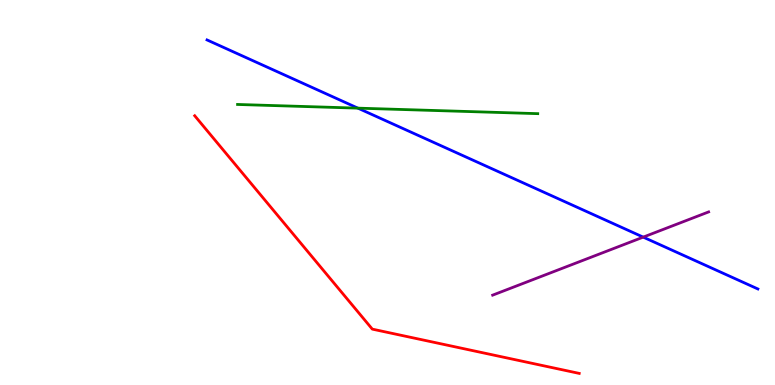[{'lines': ['blue', 'red'], 'intersections': []}, {'lines': ['green', 'red'], 'intersections': []}, {'lines': ['purple', 'red'], 'intersections': []}, {'lines': ['blue', 'green'], 'intersections': [{'x': 4.62, 'y': 7.19}]}, {'lines': ['blue', 'purple'], 'intersections': [{'x': 8.3, 'y': 3.84}]}, {'lines': ['green', 'purple'], 'intersections': []}]